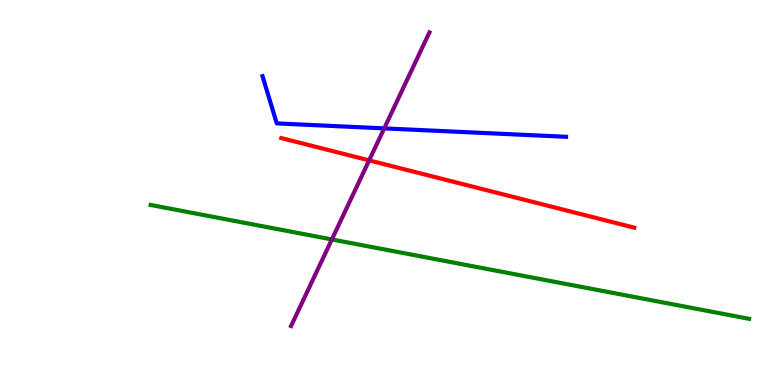[{'lines': ['blue', 'red'], 'intersections': []}, {'lines': ['green', 'red'], 'intersections': []}, {'lines': ['purple', 'red'], 'intersections': [{'x': 4.76, 'y': 5.83}]}, {'lines': ['blue', 'green'], 'intersections': []}, {'lines': ['blue', 'purple'], 'intersections': [{'x': 4.96, 'y': 6.67}]}, {'lines': ['green', 'purple'], 'intersections': [{'x': 4.28, 'y': 3.78}]}]